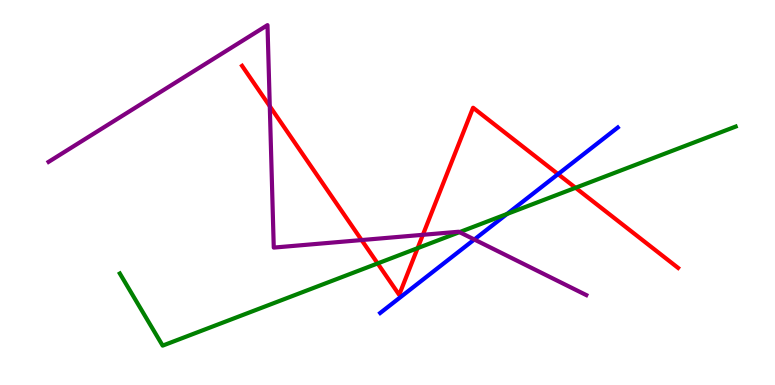[{'lines': ['blue', 'red'], 'intersections': [{'x': 7.2, 'y': 5.48}]}, {'lines': ['green', 'red'], 'intersections': [{'x': 4.87, 'y': 3.16}, {'x': 5.39, 'y': 3.55}, {'x': 7.43, 'y': 5.12}]}, {'lines': ['purple', 'red'], 'intersections': [{'x': 3.48, 'y': 7.24}, {'x': 4.67, 'y': 3.76}, {'x': 5.46, 'y': 3.9}]}, {'lines': ['blue', 'green'], 'intersections': [{'x': 6.54, 'y': 4.44}]}, {'lines': ['blue', 'purple'], 'intersections': [{'x': 6.12, 'y': 3.78}]}, {'lines': ['green', 'purple'], 'intersections': [{'x': 5.93, 'y': 3.97}]}]